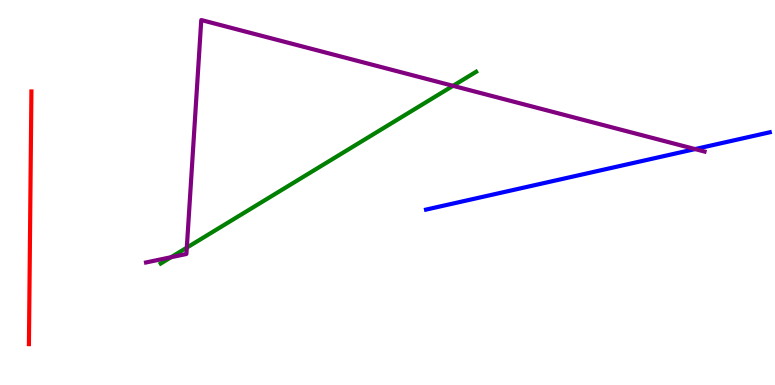[{'lines': ['blue', 'red'], 'intersections': []}, {'lines': ['green', 'red'], 'intersections': []}, {'lines': ['purple', 'red'], 'intersections': []}, {'lines': ['blue', 'green'], 'intersections': []}, {'lines': ['blue', 'purple'], 'intersections': [{'x': 8.97, 'y': 6.13}]}, {'lines': ['green', 'purple'], 'intersections': [{'x': 2.21, 'y': 3.32}, {'x': 2.41, 'y': 3.57}, {'x': 5.85, 'y': 7.77}]}]